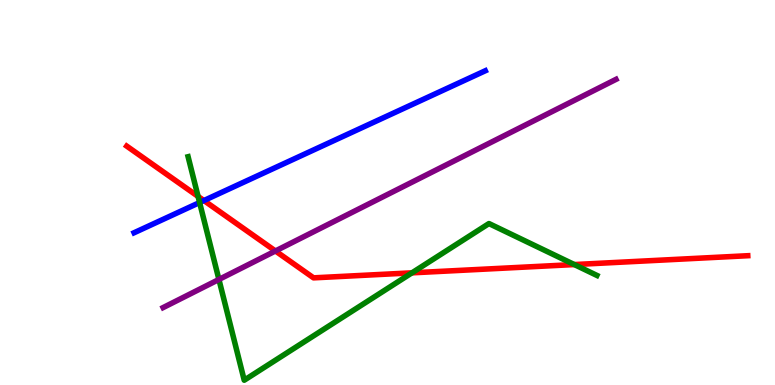[{'lines': ['blue', 'red'], 'intersections': [{'x': 2.63, 'y': 4.79}]}, {'lines': ['green', 'red'], 'intersections': [{'x': 2.56, 'y': 4.9}, {'x': 5.32, 'y': 2.91}, {'x': 7.41, 'y': 3.13}]}, {'lines': ['purple', 'red'], 'intersections': [{'x': 3.55, 'y': 3.48}]}, {'lines': ['blue', 'green'], 'intersections': [{'x': 2.58, 'y': 4.74}]}, {'lines': ['blue', 'purple'], 'intersections': []}, {'lines': ['green', 'purple'], 'intersections': [{'x': 2.82, 'y': 2.74}]}]